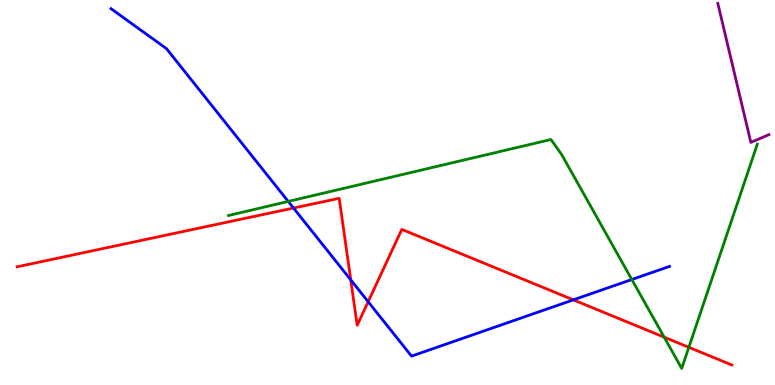[{'lines': ['blue', 'red'], 'intersections': [{'x': 3.79, 'y': 4.6}, {'x': 4.53, 'y': 2.73}, {'x': 4.75, 'y': 2.16}, {'x': 7.4, 'y': 2.21}]}, {'lines': ['green', 'red'], 'intersections': [{'x': 8.57, 'y': 1.24}, {'x': 8.89, 'y': 0.979}]}, {'lines': ['purple', 'red'], 'intersections': []}, {'lines': ['blue', 'green'], 'intersections': [{'x': 3.72, 'y': 4.77}, {'x': 8.15, 'y': 2.74}]}, {'lines': ['blue', 'purple'], 'intersections': []}, {'lines': ['green', 'purple'], 'intersections': []}]